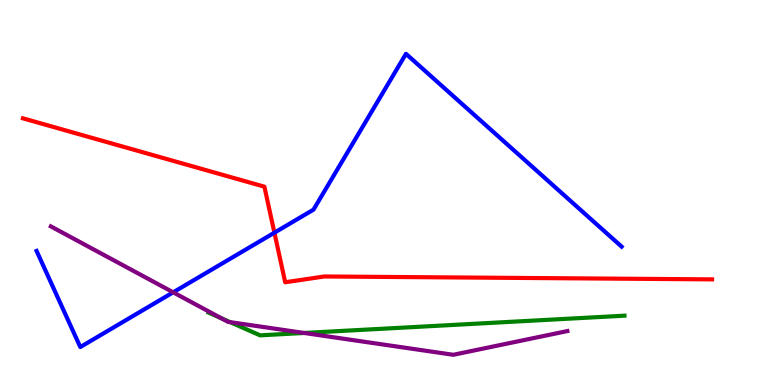[{'lines': ['blue', 'red'], 'intersections': [{'x': 3.54, 'y': 3.96}]}, {'lines': ['green', 'red'], 'intersections': []}, {'lines': ['purple', 'red'], 'intersections': []}, {'lines': ['blue', 'green'], 'intersections': []}, {'lines': ['blue', 'purple'], 'intersections': [{'x': 2.23, 'y': 2.41}]}, {'lines': ['green', 'purple'], 'intersections': [{'x': 2.86, 'y': 1.73}, {'x': 2.97, 'y': 1.63}, {'x': 3.92, 'y': 1.35}]}]